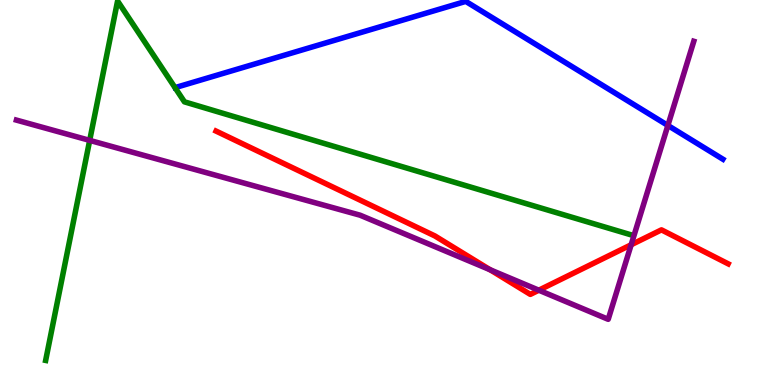[{'lines': ['blue', 'red'], 'intersections': []}, {'lines': ['green', 'red'], 'intersections': []}, {'lines': ['purple', 'red'], 'intersections': [{'x': 6.32, 'y': 2.99}, {'x': 6.95, 'y': 2.46}, {'x': 8.14, 'y': 3.64}]}, {'lines': ['blue', 'green'], 'intersections': []}, {'lines': ['blue', 'purple'], 'intersections': [{'x': 8.62, 'y': 6.74}]}, {'lines': ['green', 'purple'], 'intersections': [{'x': 1.16, 'y': 6.35}]}]